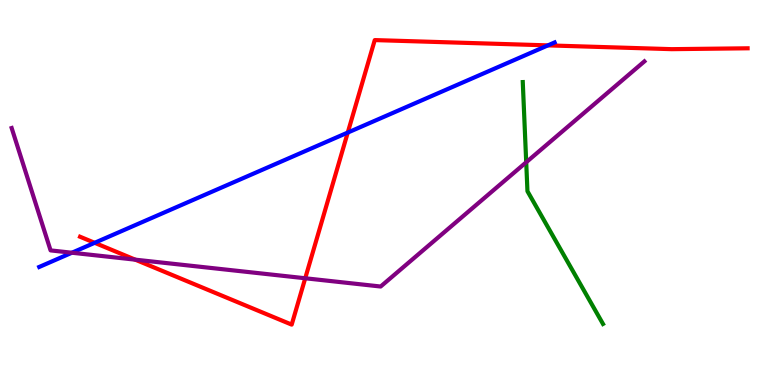[{'lines': ['blue', 'red'], 'intersections': [{'x': 1.22, 'y': 3.69}, {'x': 4.49, 'y': 6.56}, {'x': 7.07, 'y': 8.82}]}, {'lines': ['green', 'red'], 'intersections': []}, {'lines': ['purple', 'red'], 'intersections': [{'x': 1.75, 'y': 3.26}, {'x': 3.94, 'y': 2.77}]}, {'lines': ['blue', 'green'], 'intersections': []}, {'lines': ['blue', 'purple'], 'intersections': [{'x': 0.928, 'y': 3.44}]}, {'lines': ['green', 'purple'], 'intersections': [{'x': 6.79, 'y': 5.79}]}]